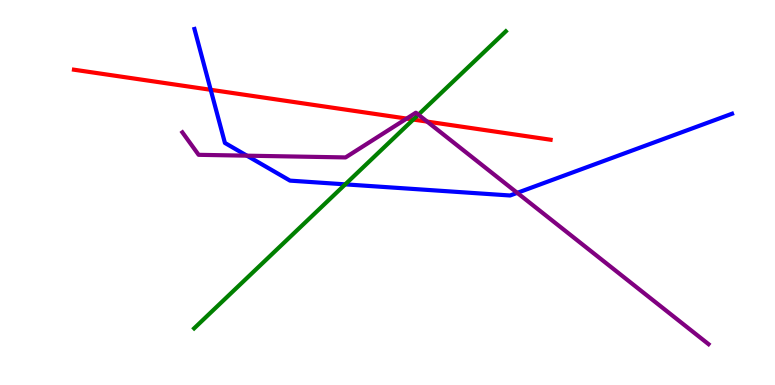[{'lines': ['blue', 'red'], 'intersections': [{'x': 2.72, 'y': 7.67}]}, {'lines': ['green', 'red'], 'intersections': [{'x': 5.33, 'y': 6.89}]}, {'lines': ['purple', 'red'], 'intersections': [{'x': 5.25, 'y': 6.92}, {'x': 5.51, 'y': 6.84}]}, {'lines': ['blue', 'green'], 'intersections': [{'x': 4.45, 'y': 5.21}]}, {'lines': ['blue', 'purple'], 'intersections': [{'x': 3.19, 'y': 5.96}, {'x': 6.67, 'y': 4.99}]}, {'lines': ['green', 'purple'], 'intersections': [{'x': 5.4, 'y': 7.02}]}]